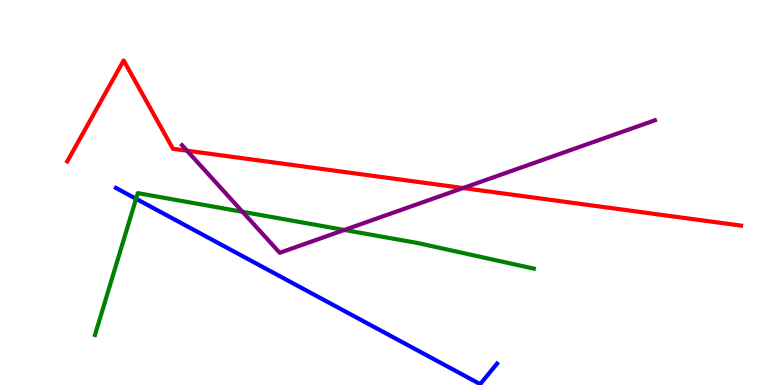[{'lines': ['blue', 'red'], 'intersections': []}, {'lines': ['green', 'red'], 'intersections': []}, {'lines': ['purple', 'red'], 'intersections': [{'x': 2.41, 'y': 6.09}, {'x': 5.98, 'y': 5.12}]}, {'lines': ['blue', 'green'], 'intersections': [{'x': 1.76, 'y': 4.84}]}, {'lines': ['blue', 'purple'], 'intersections': []}, {'lines': ['green', 'purple'], 'intersections': [{'x': 3.13, 'y': 4.5}, {'x': 4.44, 'y': 4.03}]}]